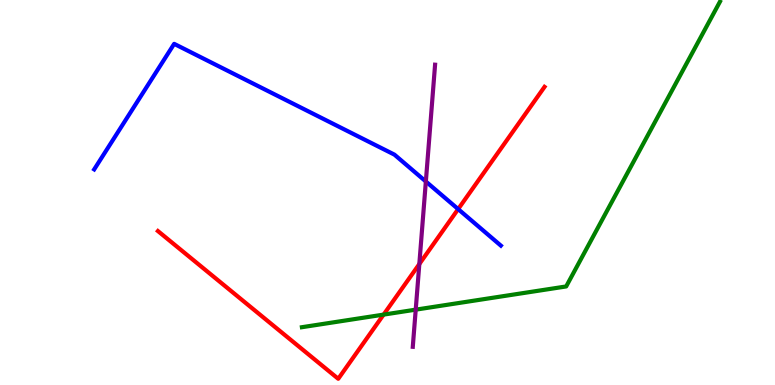[{'lines': ['blue', 'red'], 'intersections': [{'x': 5.91, 'y': 4.57}]}, {'lines': ['green', 'red'], 'intersections': [{'x': 4.95, 'y': 1.83}]}, {'lines': ['purple', 'red'], 'intersections': [{'x': 5.41, 'y': 3.14}]}, {'lines': ['blue', 'green'], 'intersections': []}, {'lines': ['blue', 'purple'], 'intersections': [{'x': 5.49, 'y': 5.29}]}, {'lines': ['green', 'purple'], 'intersections': [{'x': 5.36, 'y': 1.96}]}]